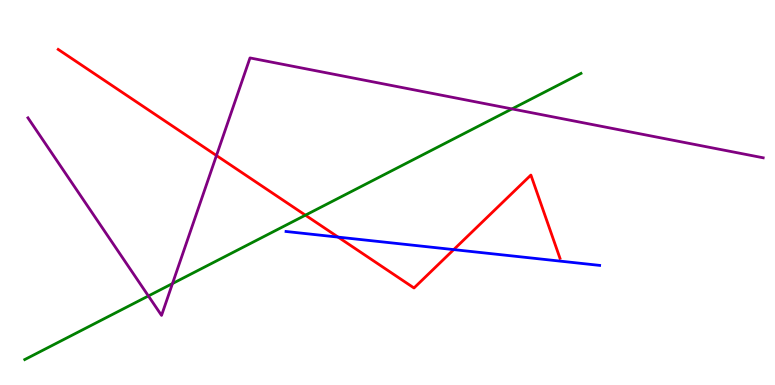[{'lines': ['blue', 'red'], 'intersections': [{'x': 4.36, 'y': 3.84}, {'x': 5.85, 'y': 3.52}]}, {'lines': ['green', 'red'], 'intersections': [{'x': 3.94, 'y': 4.41}]}, {'lines': ['purple', 'red'], 'intersections': [{'x': 2.79, 'y': 5.96}]}, {'lines': ['blue', 'green'], 'intersections': []}, {'lines': ['blue', 'purple'], 'intersections': []}, {'lines': ['green', 'purple'], 'intersections': [{'x': 1.91, 'y': 2.31}, {'x': 2.23, 'y': 2.63}, {'x': 6.61, 'y': 7.17}]}]